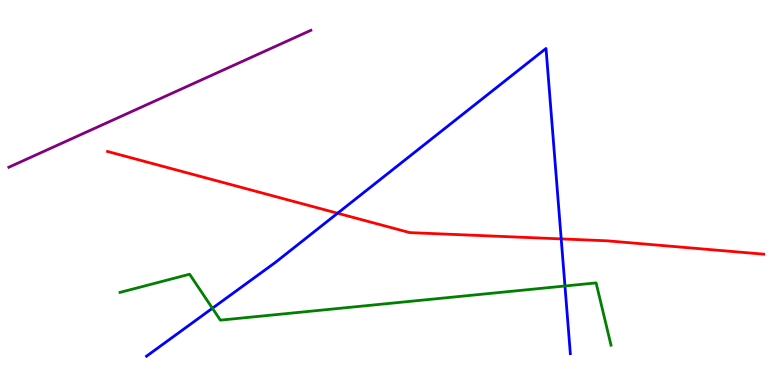[{'lines': ['blue', 'red'], 'intersections': [{'x': 4.36, 'y': 4.46}, {'x': 7.24, 'y': 3.79}]}, {'lines': ['green', 'red'], 'intersections': []}, {'lines': ['purple', 'red'], 'intersections': []}, {'lines': ['blue', 'green'], 'intersections': [{'x': 2.74, 'y': 1.99}, {'x': 7.29, 'y': 2.57}]}, {'lines': ['blue', 'purple'], 'intersections': []}, {'lines': ['green', 'purple'], 'intersections': []}]